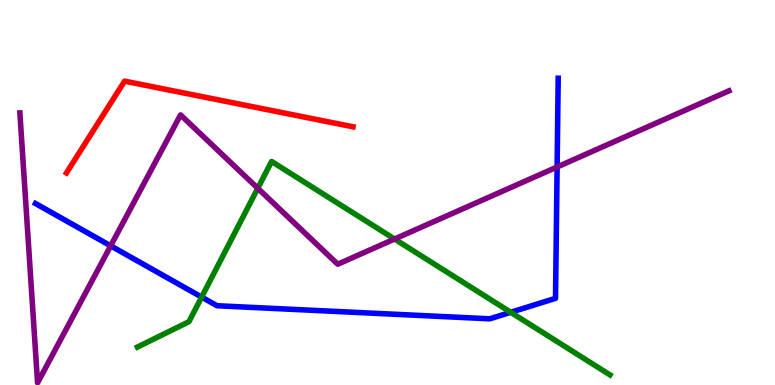[{'lines': ['blue', 'red'], 'intersections': []}, {'lines': ['green', 'red'], 'intersections': []}, {'lines': ['purple', 'red'], 'intersections': []}, {'lines': ['blue', 'green'], 'intersections': [{'x': 2.6, 'y': 2.28}, {'x': 6.59, 'y': 1.89}]}, {'lines': ['blue', 'purple'], 'intersections': [{'x': 1.43, 'y': 3.61}, {'x': 7.19, 'y': 5.66}]}, {'lines': ['green', 'purple'], 'intersections': [{'x': 3.33, 'y': 5.11}, {'x': 5.09, 'y': 3.79}]}]